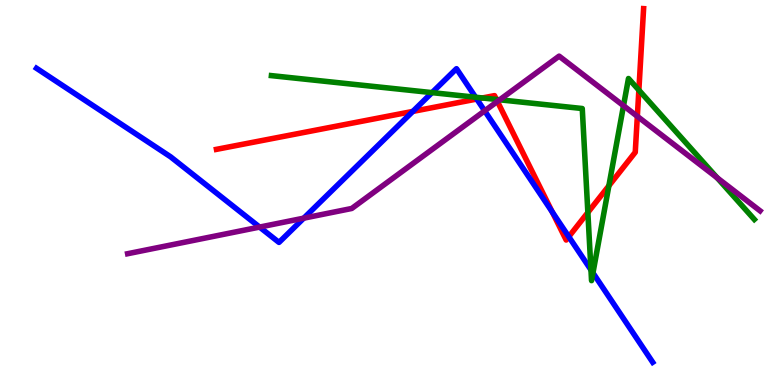[{'lines': ['blue', 'red'], 'intersections': [{'x': 5.33, 'y': 7.11}, {'x': 6.15, 'y': 7.43}, {'x': 7.13, 'y': 4.5}, {'x': 7.34, 'y': 3.85}]}, {'lines': ['green', 'red'], 'intersections': [{'x': 6.22, 'y': 7.46}, {'x': 6.41, 'y': 7.42}, {'x': 7.59, 'y': 4.48}, {'x': 7.86, 'y': 5.17}, {'x': 8.24, 'y': 7.66}]}, {'lines': ['purple', 'red'], 'intersections': [{'x': 6.42, 'y': 7.36}, {'x': 8.22, 'y': 6.98}]}, {'lines': ['blue', 'green'], 'intersections': [{'x': 5.57, 'y': 7.59}, {'x': 6.14, 'y': 7.47}, {'x': 7.63, 'y': 2.99}, {'x': 7.65, 'y': 2.91}]}, {'lines': ['blue', 'purple'], 'intersections': [{'x': 3.35, 'y': 4.1}, {'x': 3.92, 'y': 4.33}, {'x': 6.25, 'y': 7.12}]}, {'lines': ['green', 'purple'], 'intersections': [{'x': 6.45, 'y': 7.41}, {'x': 8.05, 'y': 7.25}, {'x': 9.25, 'y': 5.38}]}]